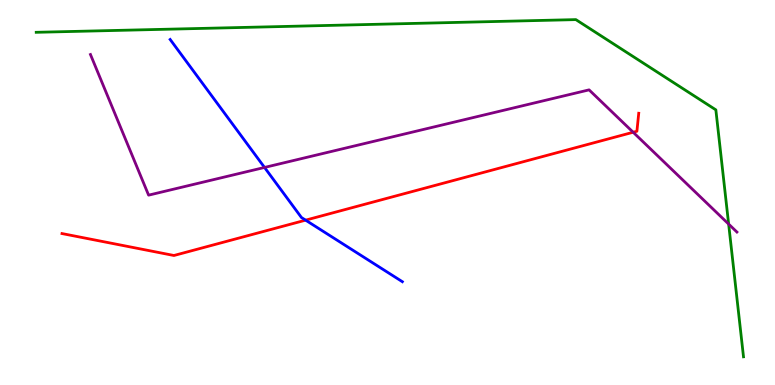[{'lines': ['blue', 'red'], 'intersections': [{'x': 3.94, 'y': 4.28}]}, {'lines': ['green', 'red'], 'intersections': []}, {'lines': ['purple', 'red'], 'intersections': [{'x': 8.17, 'y': 6.56}]}, {'lines': ['blue', 'green'], 'intersections': []}, {'lines': ['blue', 'purple'], 'intersections': [{'x': 3.41, 'y': 5.65}]}, {'lines': ['green', 'purple'], 'intersections': [{'x': 9.4, 'y': 4.18}]}]